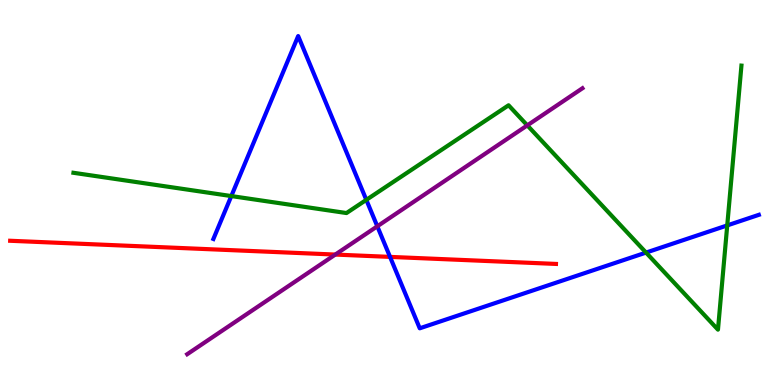[{'lines': ['blue', 'red'], 'intersections': [{'x': 5.03, 'y': 3.33}]}, {'lines': ['green', 'red'], 'intersections': []}, {'lines': ['purple', 'red'], 'intersections': [{'x': 4.33, 'y': 3.39}]}, {'lines': ['blue', 'green'], 'intersections': [{'x': 2.98, 'y': 4.91}, {'x': 4.73, 'y': 4.81}, {'x': 8.34, 'y': 3.44}, {'x': 9.38, 'y': 4.15}]}, {'lines': ['blue', 'purple'], 'intersections': [{'x': 4.87, 'y': 4.12}]}, {'lines': ['green', 'purple'], 'intersections': [{'x': 6.8, 'y': 6.74}]}]